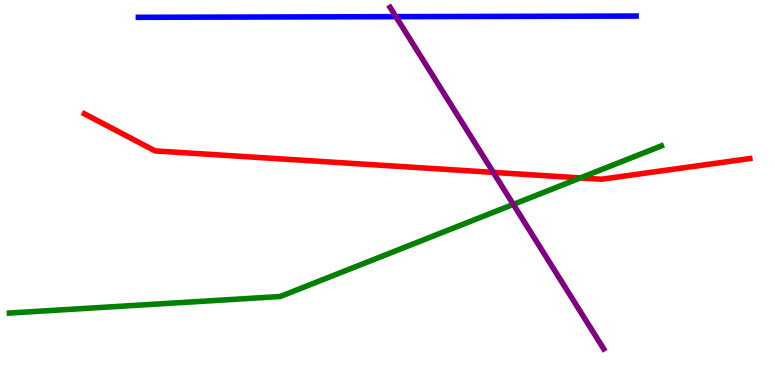[{'lines': ['blue', 'red'], 'intersections': []}, {'lines': ['green', 'red'], 'intersections': [{'x': 7.49, 'y': 5.38}]}, {'lines': ['purple', 'red'], 'intersections': [{'x': 6.37, 'y': 5.52}]}, {'lines': ['blue', 'green'], 'intersections': []}, {'lines': ['blue', 'purple'], 'intersections': [{'x': 5.11, 'y': 9.57}]}, {'lines': ['green', 'purple'], 'intersections': [{'x': 6.62, 'y': 4.69}]}]